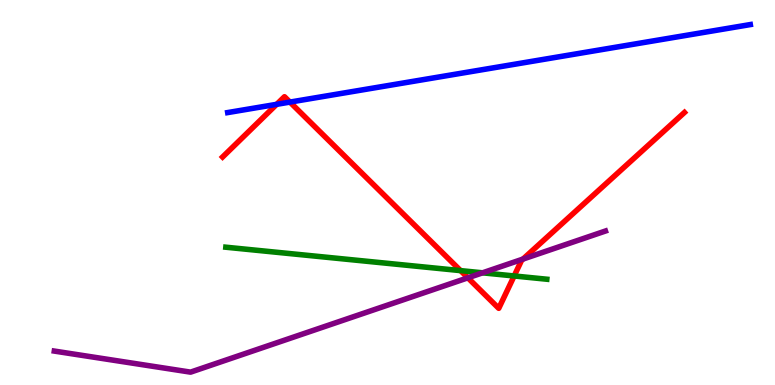[{'lines': ['blue', 'red'], 'intersections': [{'x': 3.57, 'y': 7.29}, {'x': 3.74, 'y': 7.35}]}, {'lines': ['green', 'red'], 'intersections': [{'x': 5.94, 'y': 2.97}, {'x': 6.63, 'y': 2.83}]}, {'lines': ['purple', 'red'], 'intersections': [{'x': 6.04, 'y': 2.78}, {'x': 6.75, 'y': 3.27}]}, {'lines': ['blue', 'green'], 'intersections': []}, {'lines': ['blue', 'purple'], 'intersections': []}, {'lines': ['green', 'purple'], 'intersections': [{'x': 6.23, 'y': 2.91}]}]